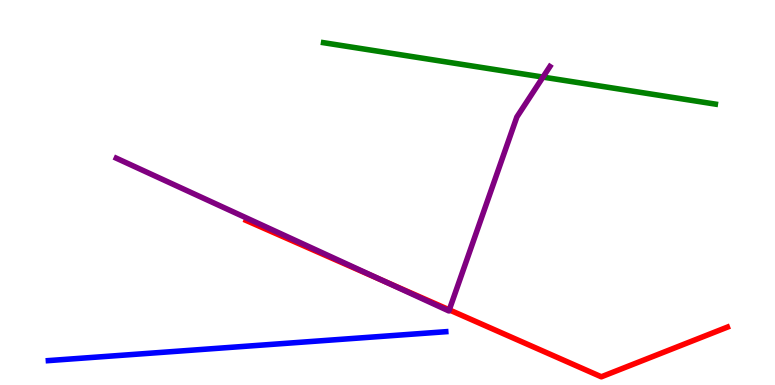[{'lines': ['blue', 'red'], 'intersections': []}, {'lines': ['green', 'red'], 'intersections': []}, {'lines': ['purple', 'red'], 'intersections': [{'x': 4.94, 'y': 2.71}, {'x': 5.8, 'y': 1.95}]}, {'lines': ['blue', 'green'], 'intersections': []}, {'lines': ['blue', 'purple'], 'intersections': []}, {'lines': ['green', 'purple'], 'intersections': [{'x': 7.01, 'y': 8.0}]}]